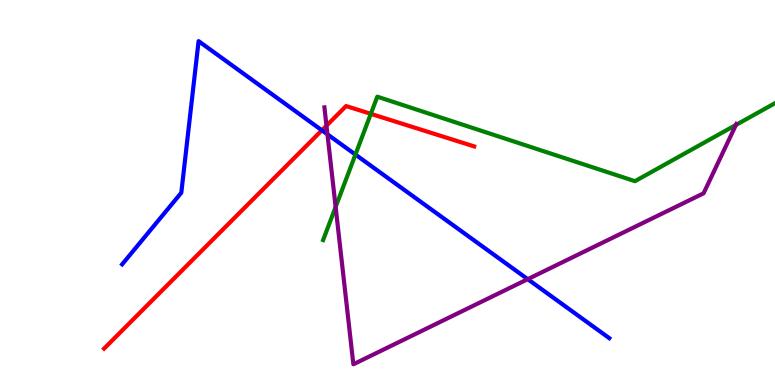[{'lines': ['blue', 'red'], 'intersections': [{'x': 4.15, 'y': 6.62}]}, {'lines': ['green', 'red'], 'intersections': [{'x': 4.78, 'y': 7.04}]}, {'lines': ['purple', 'red'], 'intersections': [{'x': 4.21, 'y': 6.74}]}, {'lines': ['blue', 'green'], 'intersections': [{'x': 4.59, 'y': 5.99}]}, {'lines': ['blue', 'purple'], 'intersections': [{'x': 4.23, 'y': 6.51}, {'x': 6.81, 'y': 2.75}]}, {'lines': ['green', 'purple'], 'intersections': [{'x': 4.33, 'y': 4.62}, {'x': 9.5, 'y': 6.75}]}]